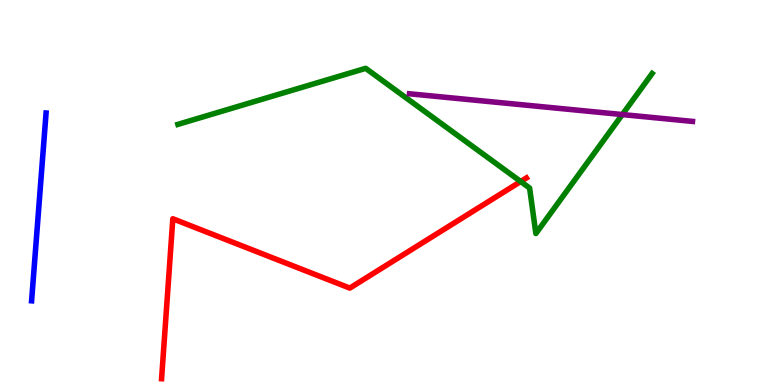[{'lines': ['blue', 'red'], 'intersections': []}, {'lines': ['green', 'red'], 'intersections': [{'x': 6.72, 'y': 5.29}]}, {'lines': ['purple', 'red'], 'intersections': []}, {'lines': ['blue', 'green'], 'intersections': []}, {'lines': ['blue', 'purple'], 'intersections': []}, {'lines': ['green', 'purple'], 'intersections': [{'x': 8.03, 'y': 7.02}]}]